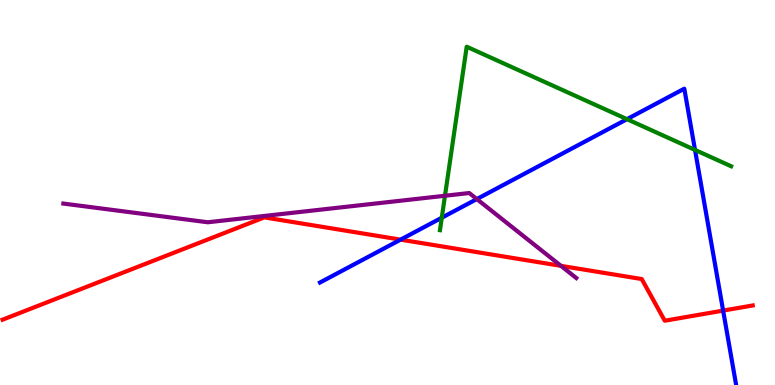[{'lines': ['blue', 'red'], 'intersections': [{'x': 5.17, 'y': 3.78}, {'x': 9.33, 'y': 1.93}]}, {'lines': ['green', 'red'], 'intersections': []}, {'lines': ['purple', 'red'], 'intersections': [{'x': 7.24, 'y': 3.09}]}, {'lines': ['blue', 'green'], 'intersections': [{'x': 5.7, 'y': 4.34}, {'x': 8.09, 'y': 6.9}, {'x': 8.97, 'y': 6.11}]}, {'lines': ['blue', 'purple'], 'intersections': [{'x': 6.15, 'y': 4.83}]}, {'lines': ['green', 'purple'], 'intersections': [{'x': 5.74, 'y': 4.92}]}]